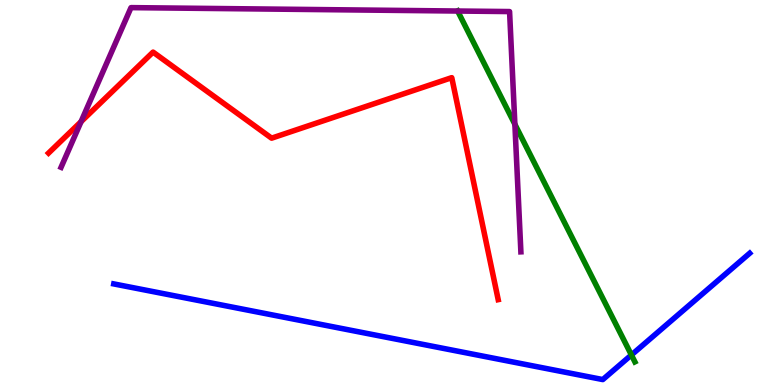[{'lines': ['blue', 'red'], 'intersections': []}, {'lines': ['green', 'red'], 'intersections': []}, {'lines': ['purple', 'red'], 'intersections': [{'x': 1.05, 'y': 6.84}]}, {'lines': ['blue', 'green'], 'intersections': [{'x': 8.15, 'y': 0.78}]}, {'lines': ['blue', 'purple'], 'intersections': []}, {'lines': ['green', 'purple'], 'intersections': [{'x': 5.91, 'y': 9.71}, {'x': 6.64, 'y': 6.77}]}]